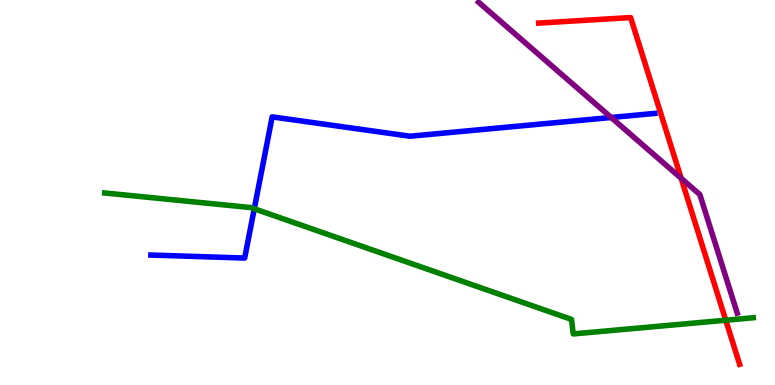[{'lines': ['blue', 'red'], 'intersections': []}, {'lines': ['green', 'red'], 'intersections': [{'x': 9.36, 'y': 1.68}]}, {'lines': ['purple', 'red'], 'intersections': [{'x': 8.79, 'y': 5.37}]}, {'lines': ['blue', 'green'], 'intersections': [{'x': 3.28, 'y': 4.58}]}, {'lines': ['blue', 'purple'], 'intersections': [{'x': 7.89, 'y': 6.95}]}, {'lines': ['green', 'purple'], 'intersections': []}]